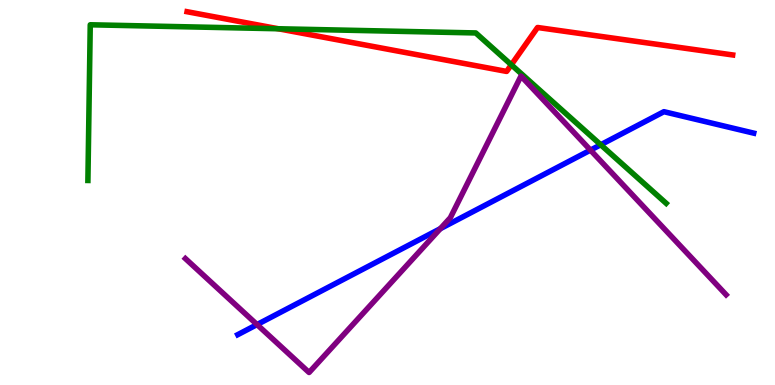[{'lines': ['blue', 'red'], 'intersections': []}, {'lines': ['green', 'red'], 'intersections': [{'x': 3.59, 'y': 9.25}, {'x': 6.6, 'y': 8.32}]}, {'lines': ['purple', 'red'], 'intersections': []}, {'lines': ['blue', 'green'], 'intersections': [{'x': 7.75, 'y': 6.24}]}, {'lines': ['blue', 'purple'], 'intersections': [{'x': 3.32, 'y': 1.57}, {'x': 5.68, 'y': 4.06}, {'x': 7.62, 'y': 6.1}]}, {'lines': ['green', 'purple'], 'intersections': []}]